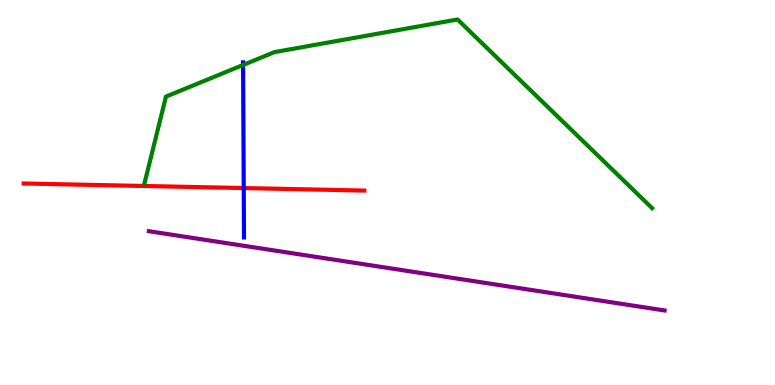[{'lines': ['blue', 'red'], 'intersections': [{'x': 3.15, 'y': 5.12}]}, {'lines': ['green', 'red'], 'intersections': []}, {'lines': ['purple', 'red'], 'intersections': []}, {'lines': ['blue', 'green'], 'intersections': [{'x': 3.14, 'y': 8.31}]}, {'lines': ['blue', 'purple'], 'intersections': []}, {'lines': ['green', 'purple'], 'intersections': []}]